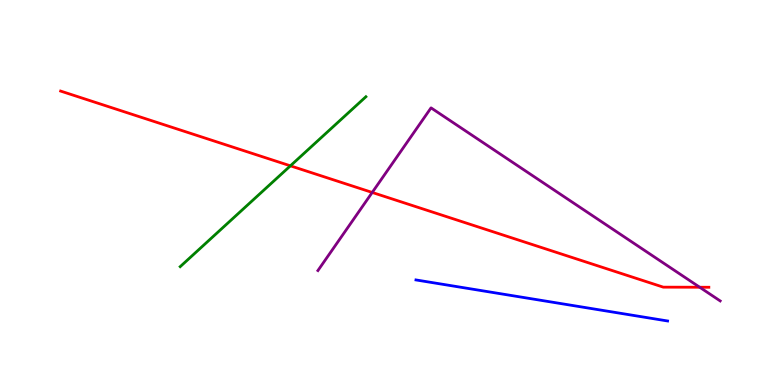[{'lines': ['blue', 'red'], 'intersections': []}, {'lines': ['green', 'red'], 'intersections': [{'x': 3.75, 'y': 5.69}]}, {'lines': ['purple', 'red'], 'intersections': [{'x': 4.8, 'y': 5.0}, {'x': 9.03, 'y': 2.54}]}, {'lines': ['blue', 'green'], 'intersections': []}, {'lines': ['blue', 'purple'], 'intersections': []}, {'lines': ['green', 'purple'], 'intersections': []}]